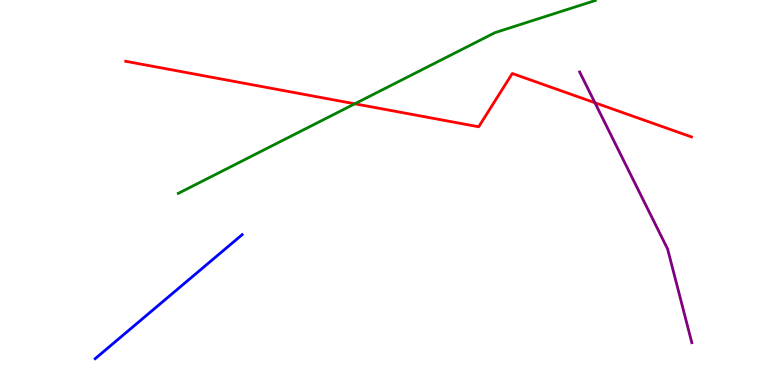[{'lines': ['blue', 'red'], 'intersections': []}, {'lines': ['green', 'red'], 'intersections': [{'x': 4.58, 'y': 7.3}]}, {'lines': ['purple', 'red'], 'intersections': [{'x': 7.68, 'y': 7.33}]}, {'lines': ['blue', 'green'], 'intersections': []}, {'lines': ['blue', 'purple'], 'intersections': []}, {'lines': ['green', 'purple'], 'intersections': []}]